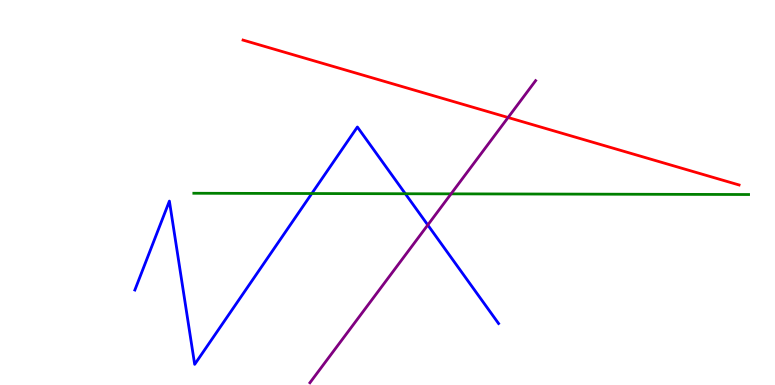[{'lines': ['blue', 'red'], 'intersections': []}, {'lines': ['green', 'red'], 'intersections': []}, {'lines': ['purple', 'red'], 'intersections': [{'x': 6.56, 'y': 6.95}]}, {'lines': ['blue', 'green'], 'intersections': [{'x': 4.02, 'y': 4.97}, {'x': 5.23, 'y': 4.97}]}, {'lines': ['blue', 'purple'], 'intersections': [{'x': 5.52, 'y': 4.16}]}, {'lines': ['green', 'purple'], 'intersections': [{'x': 5.82, 'y': 4.97}]}]